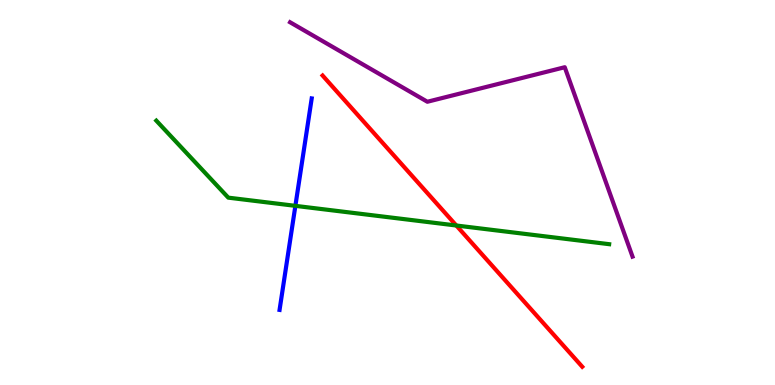[{'lines': ['blue', 'red'], 'intersections': []}, {'lines': ['green', 'red'], 'intersections': [{'x': 5.89, 'y': 4.14}]}, {'lines': ['purple', 'red'], 'intersections': []}, {'lines': ['blue', 'green'], 'intersections': [{'x': 3.81, 'y': 4.65}]}, {'lines': ['blue', 'purple'], 'intersections': []}, {'lines': ['green', 'purple'], 'intersections': []}]